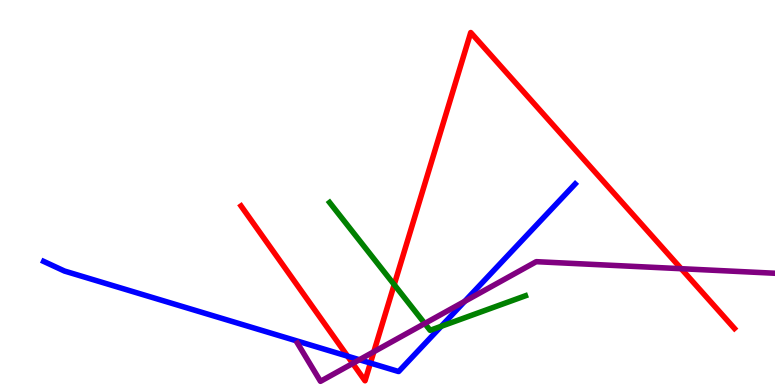[{'lines': ['blue', 'red'], 'intersections': [{'x': 4.49, 'y': 0.748}, {'x': 4.78, 'y': 0.57}]}, {'lines': ['green', 'red'], 'intersections': [{'x': 5.09, 'y': 2.61}]}, {'lines': ['purple', 'red'], 'intersections': [{'x': 4.55, 'y': 0.56}, {'x': 4.82, 'y': 0.864}, {'x': 8.79, 'y': 3.02}]}, {'lines': ['blue', 'green'], 'intersections': [{'x': 5.69, 'y': 1.52}]}, {'lines': ['blue', 'purple'], 'intersections': [{'x': 4.64, 'y': 0.656}, {'x': 6.0, 'y': 2.17}]}, {'lines': ['green', 'purple'], 'intersections': [{'x': 5.48, 'y': 1.6}]}]